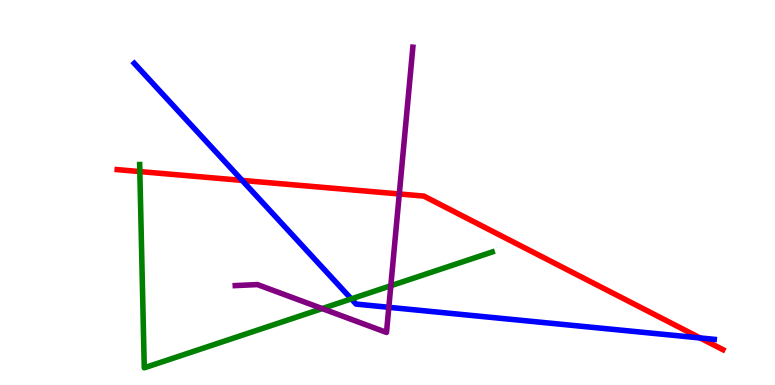[{'lines': ['blue', 'red'], 'intersections': [{'x': 3.12, 'y': 5.31}, {'x': 9.03, 'y': 1.22}]}, {'lines': ['green', 'red'], 'intersections': [{'x': 1.8, 'y': 5.54}]}, {'lines': ['purple', 'red'], 'intersections': [{'x': 5.15, 'y': 4.96}]}, {'lines': ['blue', 'green'], 'intersections': [{'x': 4.53, 'y': 2.24}]}, {'lines': ['blue', 'purple'], 'intersections': [{'x': 5.02, 'y': 2.02}]}, {'lines': ['green', 'purple'], 'intersections': [{'x': 4.16, 'y': 1.98}, {'x': 5.04, 'y': 2.58}]}]